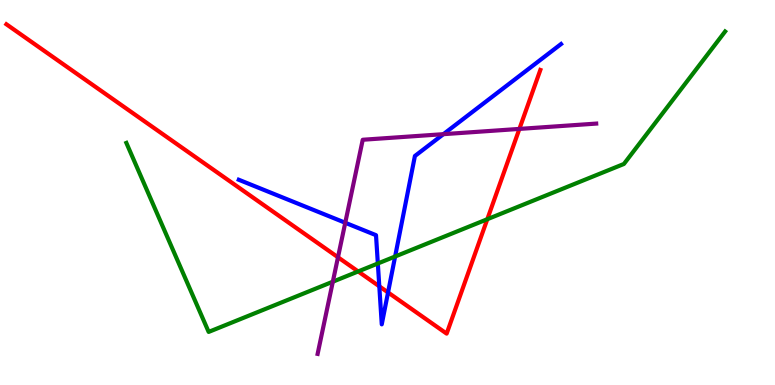[{'lines': ['blue', 'red'], 'intersections': [{'x': 4.89, 'y': 2.56}, {'x': 5.01, 'y': 2.4}]}, {'lines': ['green', 'red'], 'intersections': [{'x': 4.62, 'y': 2.95}, {'x': 6.29, 'y': 4.31}]}, {'lines': ['purple', 'red'], 'intersections': [{'x': 4.36, 'y': 3.32}, {'x': 6.7, 'y': 6.65}]}, {'lines': ['blue', 'green'], 'intersections': [{'x': 4.88, 'y': 3.16}, {'x': 5.1, 'y': 3.34}]}, {'lines': ['blue', 'purple'], 'intersections': [{'x': 4.45, 'y': 4.21}, {'x': 5.72, 'y': 6.52}]}, {'lines': ['green', 'purple'], 'intersections': [{'x': 4.29, 'y': 2.68}]}]